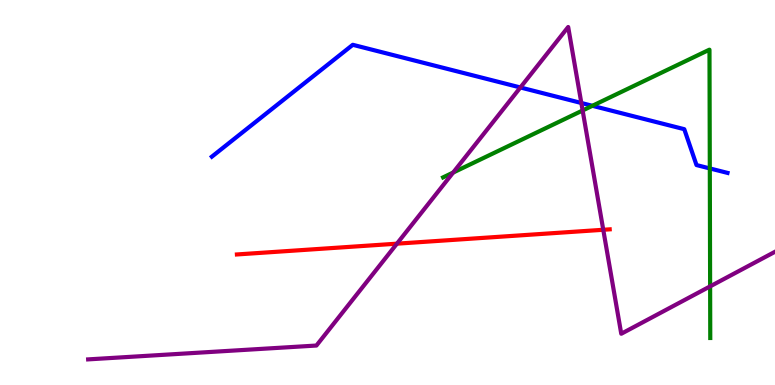[{'lines': ['blue', 'red'], 'intersections': []}, {'lines': ['green', 'red'], 'intersections': []}, {'lines': ['purple', 'red'], 'intersections': [{'x': 5.12, 'y': 3.67}, {'x': 7.78, 'y': 4.03}]}, {'lines': ['blue', 'green'], 'intersections': [{'x': 7.64, 'y': 7.25}, {'x': 9.16, 'y': 5.63}]}, {'lines': ['blue', 'purple'], 'intersections': [{'x': 6.71, 'y': 7.73}, {'x': 7.5, 'y': 7.33}]}, {'lines': ['green', 'purple'], 'intersections': [{'x': 5.85, 'y': 5.52}, {'x': 7.52, 'y': 7.13}, {'x': 9.16, 'y': 2.56}]}]